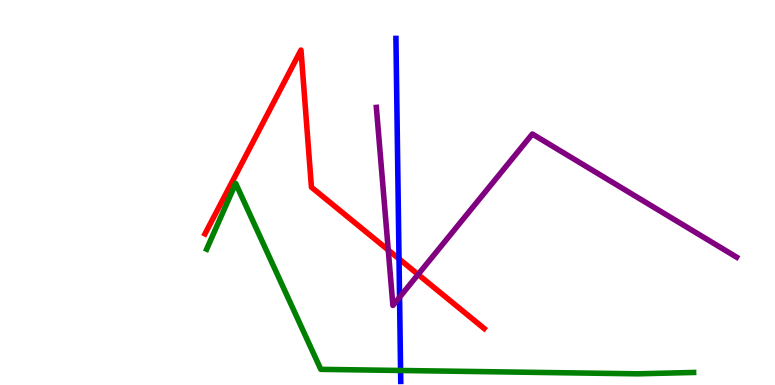[{'lines': ['blue', 'red'], 'intersections': [{'x': 5.15, 'y': 3.28}]}, {'lines': ['green', 'red'], 'intersections': []}, {'lines': ['purple', 'red'], 'intersections': [{'x': 5.01, 'y': 3.51}, {'x': 5.39, 'y': 2.87}]}, {'lines': ['blue', 'green'], 'intersections': [{'x': 5.17, 'y': 0.377}]}, {'lines': ['blue', 'purple'], 'intersections': [{'x': 5.16, 'y': 2.28}]}, {'lines': ['green', 'purple'], 'intersections': []}]